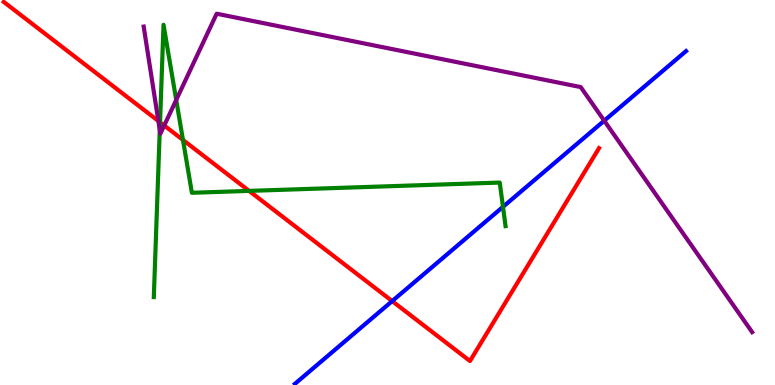[{'lines': ['blue', 'red'], 'intersections': [{'x': 5.06, 'y': 2.18}]}, {'lines': ['green', 'red'], 'intersections': [{'x': 2.07, 'y': 6.82}, {'x': 2.36, 'y': 6.36}, {'x': 3.21, 'y': 5.04}]}, {'lines': ['purple', 'red'], 'intersections': [{'x': 2.04, 'y': 6.86}, {'x': 2.12, 'y': 6.74}]}, {'lines': ['blue', 'green'], 'intersections': [{'x': 6.49, 'y': 4.63}]}, {'lines': ['blue', 'purple'], 'intersections': [{'x': 7.8, 'y': 6.86}]}, {'lines': ['green', 'purple'], 'intersections': [{'x': 2.06, 'y': 6.62}, {'x': 2.27, 'y': 7.4}]}]